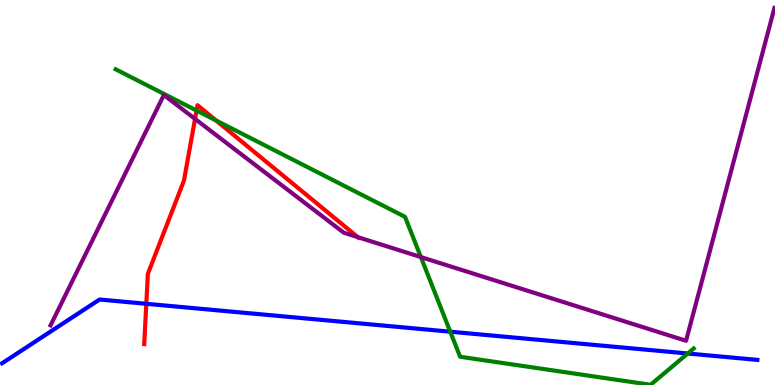[{'lines': ['blue', 'red'], 'intersections': [{'x': 1.89, 'y': 2.11}]}, {'lines': ['green', 'red'], 'intersections': [{'x': 2.54, 'y': 7.13}, {'x': 2.79, 'y': 6.87}]}, {'lines': ['purple', 'red'], 'intersections': [{'x': 2.52, 'y': 6.91}, {'x': 4.62, 'y': 3.84}]}, {'lines': ['blue', 'green'], 'intersections': [{'x': 5.81, 'y': 1.38}, {'x': 8.87, 'y': 0.818}]}, {'lines': ['blue', 'purple'], 'intersections': []}, {'lines': ['green', 'purple'], 'intersections': [{'x': 5.43, 'y': 3.32}]}]